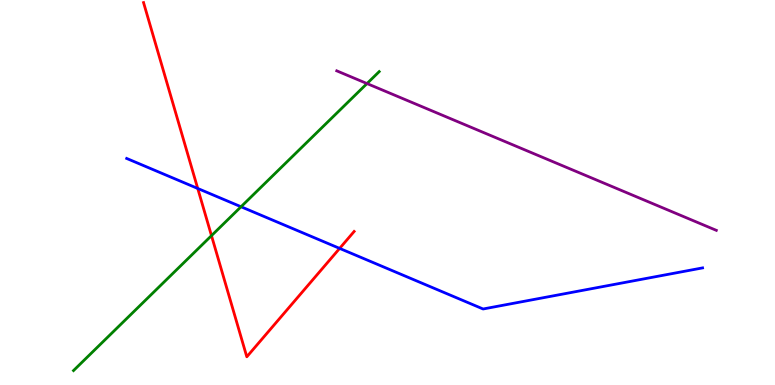[{'lines': ['blue', 'red'], 'intersections': [{'x': 2.55, 'y': 5.1}, {'x': 4.38, 'y': 3.55}]}, {'lines': ['green', 'red'], 'intersections': [{'x': 2.73, 'y': 3.88}]}, {'lines': ['purple', 'red'], 'intersections': []}, {'lines': ['blue', 'green'], 'intersections': [{'x': 3.11, 'y': 4.63}]}, {'lines': ['blue', 'purple'], 'intersections': []}, {'lines': ['green', 'purple'], 'intersections': [{'x': 4.74, 'y': 7.83}]}]